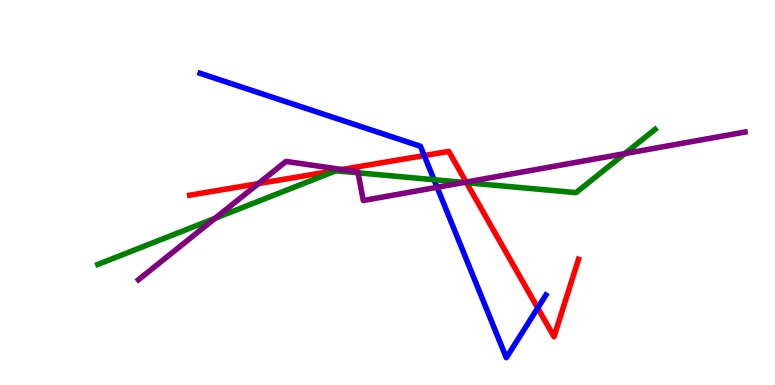[{'lines': ['blue', 'red'], 'intersections': [{'x': 5.47, 'y': 5.96}, {'x': 6.94, 'y': 2.0}]}, {'lines': ['green', 'red'], 'intersections': [{'x': 6.02, 'y': 5.26}]}, {'lines': ['purple', 'red'], 'intersections': [{'x': 3.33, 'y': 5.23}, {'x': 4.41, 'y': 5.6}, {'x': 6.01, 'y': 5.27}]}, {'lines': ['blue', 'green'], 'intersections': [{'x': 5.6, 'y': 5.33}]}, {'lines': ['blue', 'purple'], 'intersections': [{'x': 5.64, 'y': 5.14}]}, {'lines': ['green', 'purple'], 'intersections': [{'x': 2.78, 'y': 4.33}, {'x': 4.62, 'y': 5.51}, {'x': 5.99, 'y': 5.26}, {'x': 8.06, 'y': 6.01}]}]